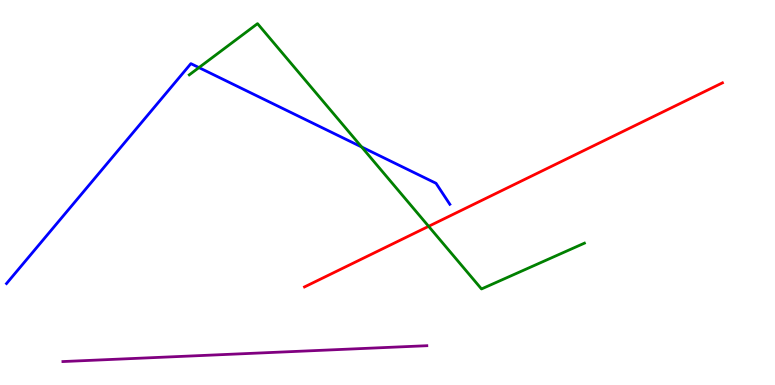[{'lines': ['blue', 'red'], 'intersections': []}, {'lines': ['green', 'red'], 'intersections': [{'x': 5.53, 'y': 4.12}]}, {'lines': ['purple', 'red'], 'intersections': []}, {'lines': ['blue', 'green'], 'intersections': [{'x': 2.57, 'y': 8.24}, {'x': 4.67, 'y': 6.18}]}, {'lines': ['blue', 'purple'], 'intersections': []}, {'lines': ['green', 'purple'], 'intersections': []}]